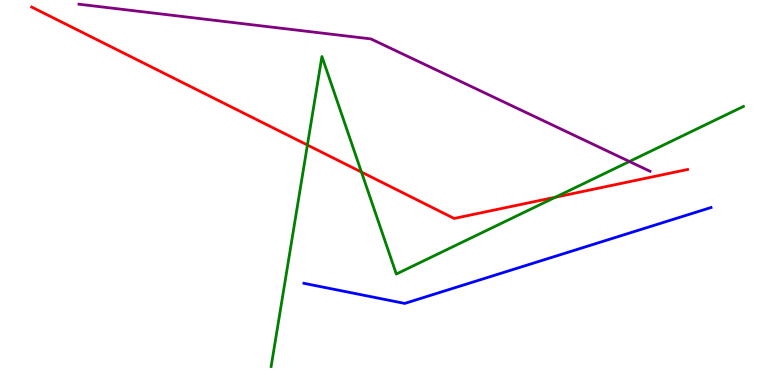[{'lines': ['blue', 'red'], 'intersections': []}, {'lines': ['green', 'red'], 'intersections': [{'x': 3.97, 'y': 6.23}, {'x': 4.66, 'y': 5.53}, {'x': 7.17, 'y': 4.88}]}, {'lines': ['purple', 'red'], 'intersections': []}, {'lines': ['blue', 'green'], 'intersections': []}, {'lines': ['blue', 'purple'], 'intersections': []}, {'lines': ['green', 'purple'], 'intersections': [{'x': 8.12, 'y': 5.81}]}]